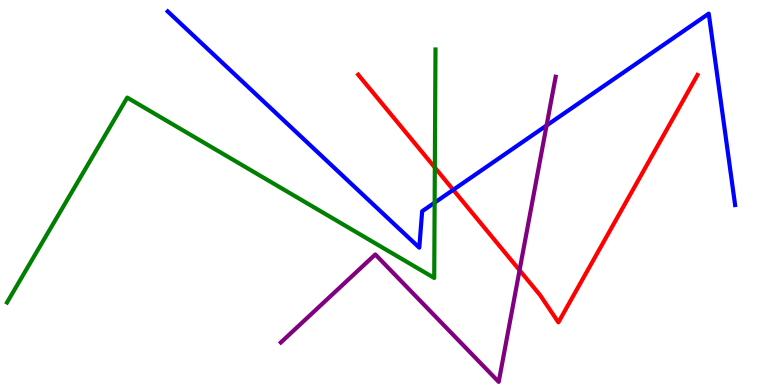[{'lines': ['blue', 'red'], 'intersections': [{'x': 5.85, 'y': 5.07}]}, {'lines': ['green', 'red'], 'intersections': [{'x': 5.61, 'y': 5.65}]}, {'lines': ['purple', 'red'], 'intersections': [{'x': 6.7, 'y': 2.98}]}, {'lines': ['blue', 'green'], 'intersections': [{'x': 5.61, 'y': 4.74}]}, {'lines': ['blue', 'purple'], 'intersections': [{'x': 7.05, 'y': 6.74}]}, {'lines': ['green', 'purple'], 'intersections': []}]